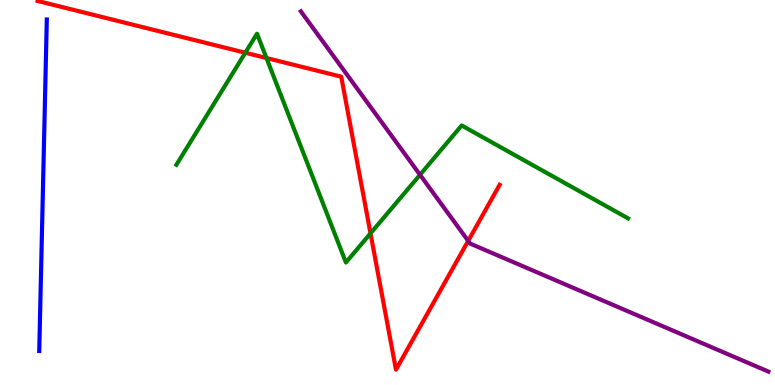[{'lines': ['blue', 'red'], 'intersections': []}, {'lines': ['green', 'red'], 'intersections': [{'x': 3.17, 'y': 8.63}, {'x': 3.44, 'y': 8.49}, {'x': 4.78, 'y': 3.94}]}, {'lines': ['purple', 'red'], 'intersections': [{'x': 6.04, 'y': 3.74}]}, {'lines': ['blue', 'green'], 'intersections': []}, {'lines': ['blue', 'purple'], 'intersections': []}, {'lines': ['green', 'purple'], 'intersections': [{'x': 5.42, 'y': 5.46}]}]